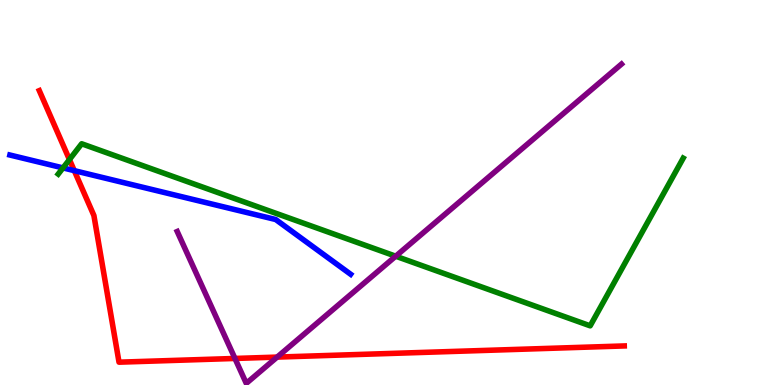[{'lines': ['blue', 'red'], 'intersections': [{'x': 0.958, 'y': 5.57}]}, {'lines': ['green', 'red'], 'intersections': [{'x': 0.896, 'y': 5.86}]}, {'lines': ['purple', 'red'], 'intersections': [{'x': 3.03, 'y': 0.689}, {'x': 3.58, 'y': 0.725}]}, {'lines': ['blue', 'green'], 'intersections': [{'x': 0.813, 'y': 5.64}]}, {'lines': ['blue', 'purple'], 'intersections': []}, {'lines': ['green', 'purple'], 'intersections': [{'x': 5.11, 'y': 3.35}]}]